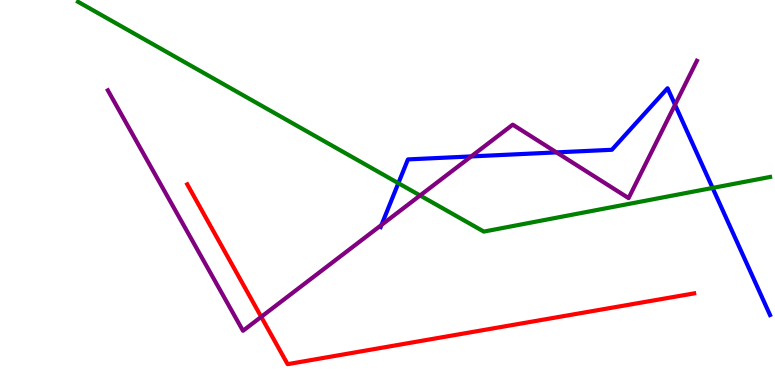[{'lines': ['blue', 'red'], 'intersections': []}, {'lines': ['green', 'red'], 'intersections': []}, {'lines': ['purple', 'red'], 'intersections': [{'x': 3.37, 'y': 1.77}]}, {'lines': ['blue', 'green'], 'intersections': [{'x': 5.14, 'y': 5.24}, {'x': 9.19, 'y': 5.12}]}, {'lines': ['blue', 'purple'], 'intersections': [{'x': 4.92, 'y': 4.16}, {'x': 6.08, 'y': 5.94}, {'x': 7.18, 'y': 6.04}, {'x': 8.71, 'y': 7.28}]}, {'lines': ['green', 'purple'], 'intersections': [{'x': 5.42, 'y': 4.92}]}]